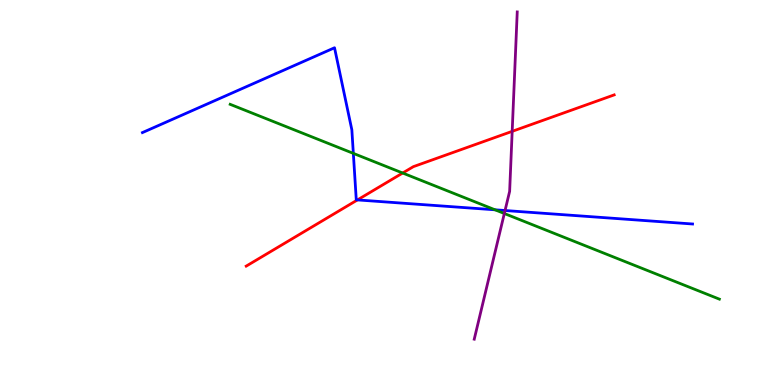[{'lines': ['blue', 'red'], 'intersections': [{'x': 4.61, 'y': 4.81}]}, {'lines': ['green', 'red'], 'intersections': [{'x': 5.2, 'y': 5.51}]}, {'lines': ['purple', 'red'], 'intersections': [{'x': 6.61, 'y': 6.59}]}, {'lines': ['blue', 'green'], 'intersections': [{'x': 4.56, 'y': 6.02}, {'x': 6.39, 'y': 4.55}]}, {'lines': ['blue', 'purple'], 'intersections': [{'x': 6.52, 'y': 4.53}]}, {'lines': ['green', 'purple'], 'intersections': [{'x': 6.51, 'y': 4.45}]}]